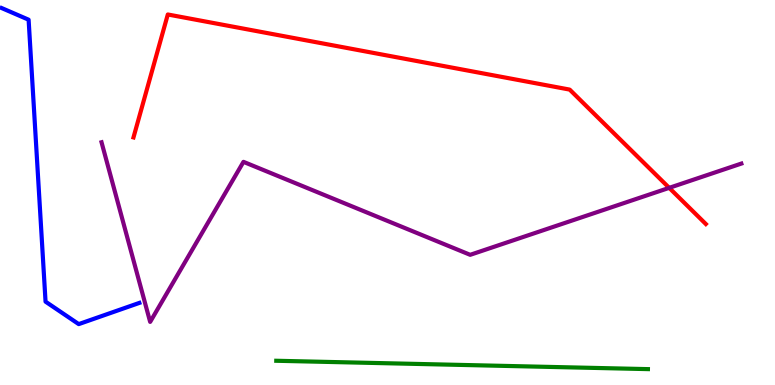[{'lines': ['blue', 'red'], 'intersections': []}, {'lines': ['green', 'red'], 'intersections': []}, {'lines': ['purple', 'red'], 'intersections': [{'x': 8.63, 'y': 5.12}]}, {'lines': ['blue', 'green'], 'intersections': []}, {'lines': ['blue', 'purple'], 'intersections': []}, {'lines': ['green', 'purple'], 'intersections': []}]